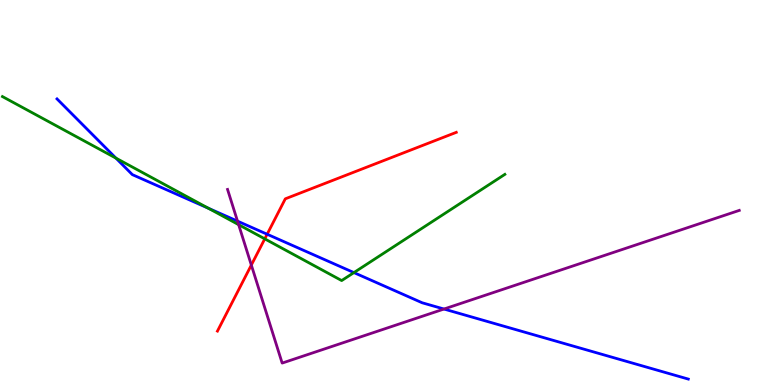[{'lines': ['blue', 'red'], 'intersections': [{'x': 3.45, 'y': 3.92}]}, {'lines': ['green', 'red'], 'intersections': [{'x': 3.42, 'y': 3.8}]}, {'lines': ['purple', 'red'], 'intersections': [{'x': 3.24, 'y': 3.12}]}, {'lines': ['blue', 'green'], 'intersections': [{'x': 1.5, 'y': 5.89}, {'x': 2.69, 'y': 4.59}, {'x': 4.57, 'y': 2.92}]}, {'lines': ['blue', 'purple'], 'intersections': [{'x': 3.06, 'y': 4.26}, {'x': 5.73, 'y': 1.97}]}, {'lines': ['green', 'purple'], 'intersections': [{'x': 3.08, 'y': 4.16}]}]